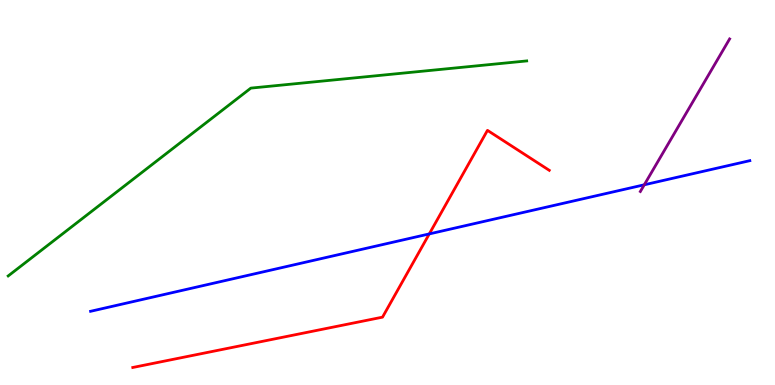[{'lines': ['blue', 'red'], 'intersections': [{'x': 5.54, 'y': 3.92}]}, {'lines': ['green', 'red'], 'intersections': []}, {'lines': ['purple', 'red'], 'intersections': []}, {'lines': ['blue', 'green'], 'intersections': []}, {'lines': ['blue', 'purple'], 'intersections': [{'x': 8.31, 'y': 5.2}]}, {'lines': ['green', 'purple'], 'intersections': []}]